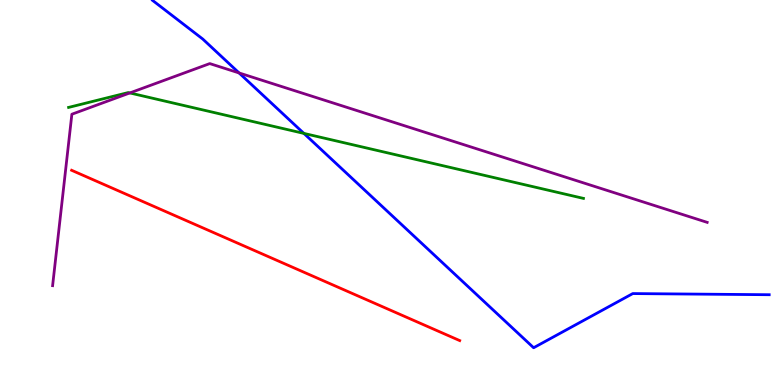[{'lines': ['blue', 'red'], 'intersections': []}, {'lines': ['green', 'red'], 'intersections': []}, {'lines': ['purple', 'red'], 'intersections': []}, {'lines': ['blue', 'green'], 'intersections': [{'x': 3.92, 'y': 6.53}]}, {'lines': ['blue', 'purple'], 'intersections': [{'x': 3.09, 'y': 8.11}]}, {'lines': ['green', 'purple'], 'intersections': [{'x': 1.68, 'y': 7.59}]}]